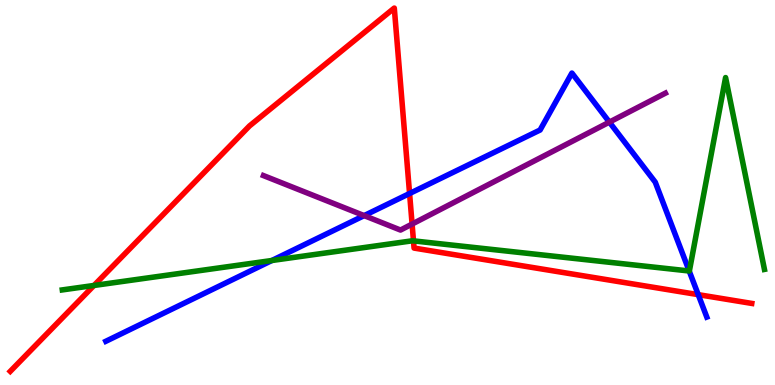[{'lines': ['blue', 'red'], 'intersections': [{'x': 5.28, 'y': 4.97}, {'x': 9.01, 'y': 2.35}]}, {'lines': ['green', 'red'], 'intersections': [{'x': 1.21, 'y': 2.59}, {'x': 5.34, 'y': 3.74}]}, {'lines': ['purple', 'red'], 'intersections': [{'x': 5.32, 'y': 4.18}]}, {'lines': ['blue', 'green'], 'intersections': [{'x': 3.51, 'y': 3.23}, {'x': 8.89, 'y': 2.96}]}, {'lines': ['blue', 'purple'], 'intersections': [{'x': 4.7, 'y': 4.4}, {'x': 7.86, 'y': 6.83}]}, {'lines': ['green', 'purple'], 'intersections': []}]